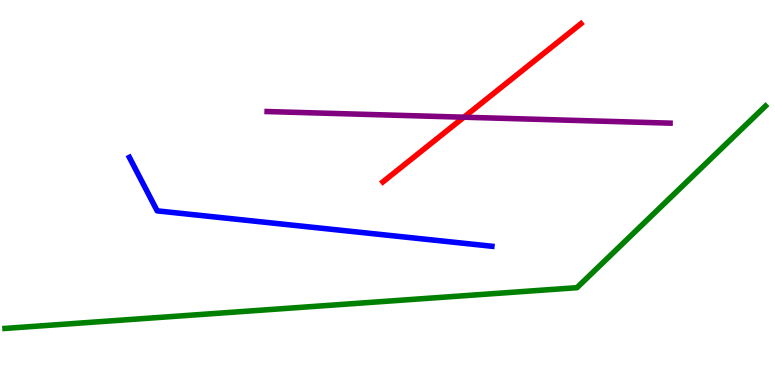[{'lines': ['blue', 'red'], 'intersections': []}, {'lines': ['green', 'red'], 'intersections': []}, {'lines': ['purple', 'red'], 'intersections': [{'x': 5.99, 'y': 6.96}]}, {'lines': ['blue', 'green'], 'intersections': []}, {'lines': ['blue', 'purple'], 'intersections': []}, {'lines': ['green', 'purple'], 'intersections': []}]